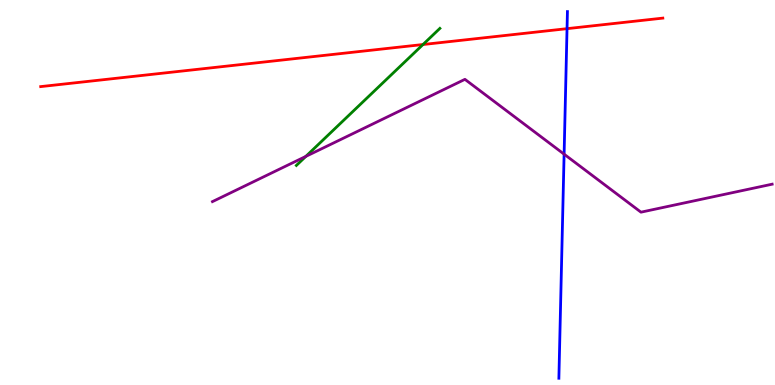[{'lines': ['blue', 'red'], 'intersections': [{'x': 7.32, 'y': 9.26}]}, {'lines': ['green', 'red'], 'intersections': [{'x': 5.46, 'y': 8.84}]}, {'lines': ['purple', 'red'], 'intersections': []}, {'lines': ['blue', 'green'], 'intersections': []}, {'lines': ['blue', 'purple'], 'intersections': [{'x': 7.28, 'y': 6.0}]}, {'lines': ['green', 'purple'], 'intersections': [{'x': 3.95, 'y': 5.94}]}]